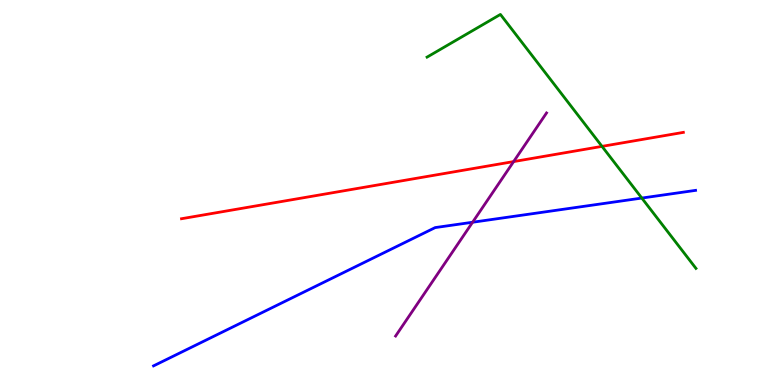[{'lines': ['blue', 'red'], 'intersections': []}, {'lines': ['green', 'red'], 'intersections': [{'x': 7.77, 'y': 6.2}]}, {'lines': ['purple', 'red'], 'intersections': [{'x': 6.63, 'y': 5.8}]}, {'lines': ['blue', 'green'], 'intersections': [{'x': 8.28, 'y': 4.86}]}, {'lines': ['blue', 'purple'], 'intersections': [{'x': 6.1, 'y': 4.23}]}, {'lines': ['green', 'purple'], 'intersections': []}]